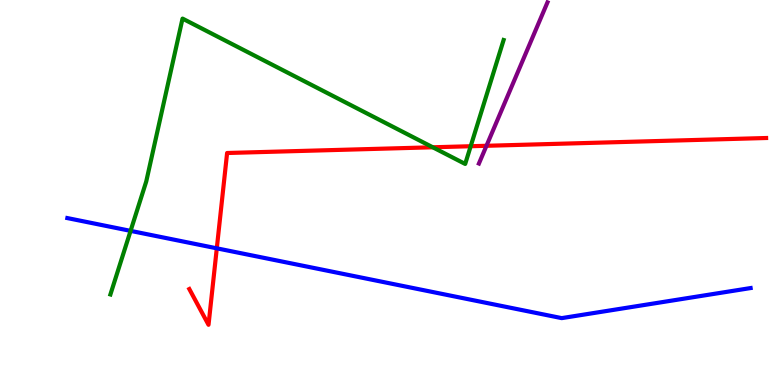[{'lines': ['blue', 'red'], 'intersections': [{'x': 2.8, 'y': 3.55}]}, {'lines': ['green', 'red'], 'intersections': [{'x': 5.58, 'y': 6.17}, {'x': 6.07, 'y': 6.2}]}, {'lines': ['purple', 'red'], 'intersections': [{'x': 6.28, 'y': 6.21}]}, {'lines': ['blue', 'green'], 'intersections': [{'x': 1.68, 'y': 4.0}]}, {'lines': ['blue', 'purple'], 'intersections': []}, {'lines': ['green', 'purple'], 'intersections': []}]